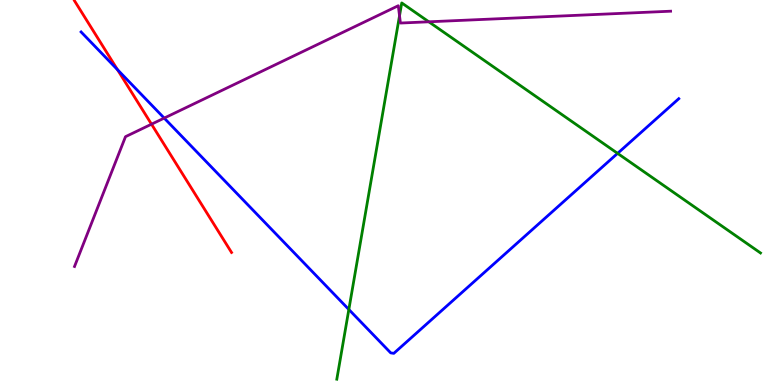[{'lines': ['blue', 'red'], 'intersections': [{'x': 1.52, 'y': 8.19}]}, {'lines': ['green', 'red'], 'intersections': []}, {'lines': ['purple', 'red'], 'intersections': [{'x': 1.95, 'y': 6.77}]}, {'lines': ['blue', 'green'], 'intersections': [{'x': 4.5, 'y': 1.96}, {'x': 7.97, 'y': 6.02}]}, {'lines': ['blue', 'purple'], 'intersections': [{'x': 2.12, 'y': 6.93}]}, {'lines': ['green', 'purple'], 'intersections': [{'x': 5.16, 'y': 9.59}, {'x': 5.53, 'y': 9.43}]}]